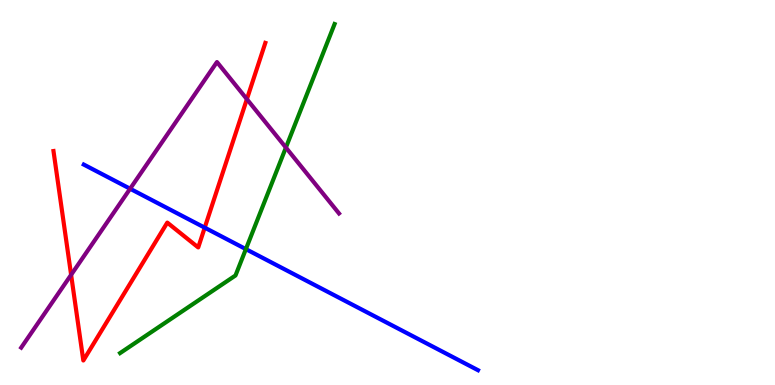[{'lines': ['blue', 'red'], 'intersections': [{'x': 2.64, 'y': 4.09}]}, {'lines': ['green', 'red'], 'intersections': []}, {'lines': ['purple', 'red'], 'intersections': [{'x': 0.918, 'y': 2.86}, {'x': 3.19, 'y': 7.42}]}, {'lines': ['blue', 'green'], 'intersections': [{'x': 3.17, 'y': 3.53}]}, {'lines': ['blue', 'purple'], 'intersections': [{'x': 1.68, 'y': 5.1}]}, {'lines': ['green', 'purple'], 'intersections': [{'x': 3.69, 'y': 6.17}]}]